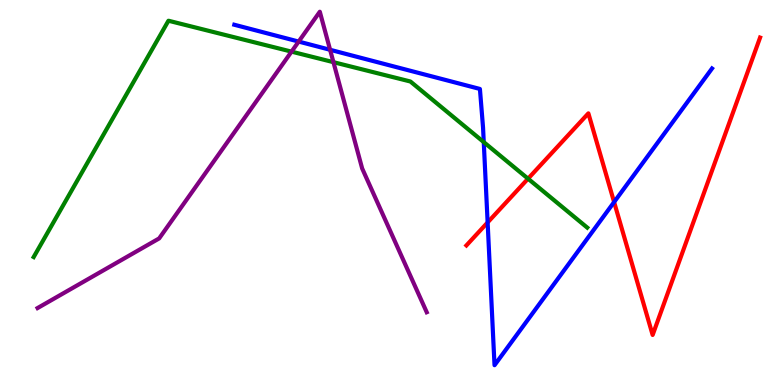[{'lines': ['blue', 'red'], 'intersections': [{'x': 6.29, 'y': 4.22}, {'x': 7.92, 'y': 4.75}]}, {'lines': ['green', 'red'], 'intersections': [{'x': 6.81, 'y': 5.36}]}, {'lines': ['purple', 'red'], 'intersections': []}, {'lines': ['blue', 'green'], 'intersections': [{'x': 6.24, 'y': 6.31}]}, {'lines': ['blue', 'purple'], 'intersections': [{'x': 3.85, 'y': 8.92}, {'x': 4.26, 'y': 8.71}]}, {'lines': ['green', 'purple'], 'intersections': [{'x': 3.76, 'y': 8.66}, {'x': 4.3, 'y': 8.39}]}]